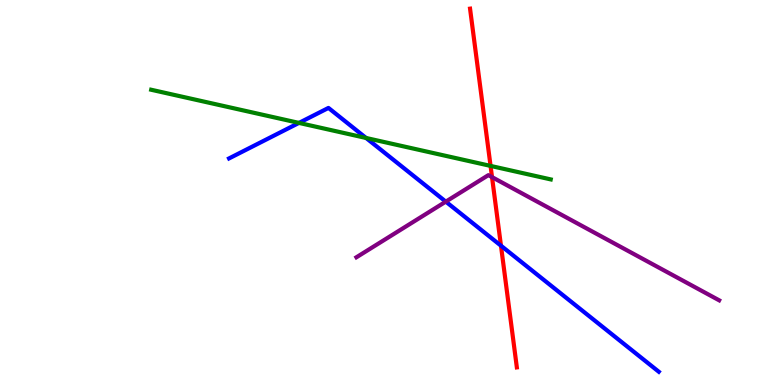[{'lines': ['blue', 'red'], 'intersections': [{'x': 6.46, 'y': 3.62}]}, {'lines': ['green', 'red'], 'intersections': [{'x': 6.33, 'y': 5.69}]}, {'lines': ['purple', 'red'], 'intersections': [{'x': 6.35, 'y': 5.4}]}, {'lines': ['blue', 'green'], 'intersections': [{'x': 3.86, 'y': 6.81}, {'x': 4.72, 'y': 6.42}]}, {'lines': ['blue', 'purple'], 'intersections': [{'x': 5.75, 'y': 4.76}]}, {'lines': ['green', 'purple'], 'intersections': []}]